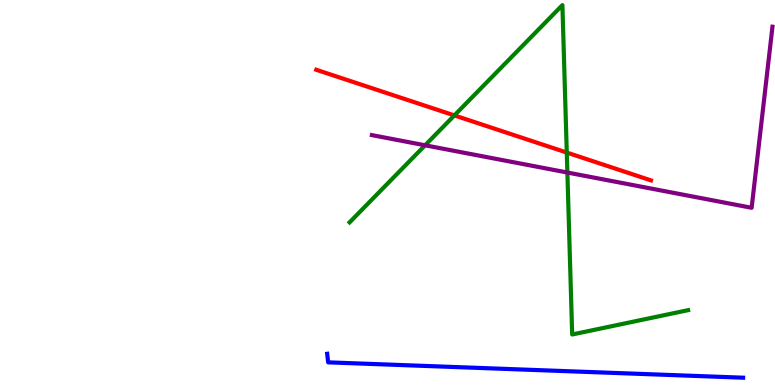[{'lines': ['blue', 'red'], 'intersections': []}, {'lines': ['green', 'red'], 'intersections': [{'x': 5.86, 'y': 7.0}, {'x': 7.31, 'y': 6.04}]}, {'lines': ['purple', 'red'], 'intersections': []}, {'lines': ['blue', 'green'], 'intersections': []}, {'lines': ['blue', 'purple'], 'intersections': []}, {'lines': ['green', 'purple'], 'intersections': [{'x': 5.49, 'y': 6.23}, {'x': 7.32, 'y': 5.52}]}]